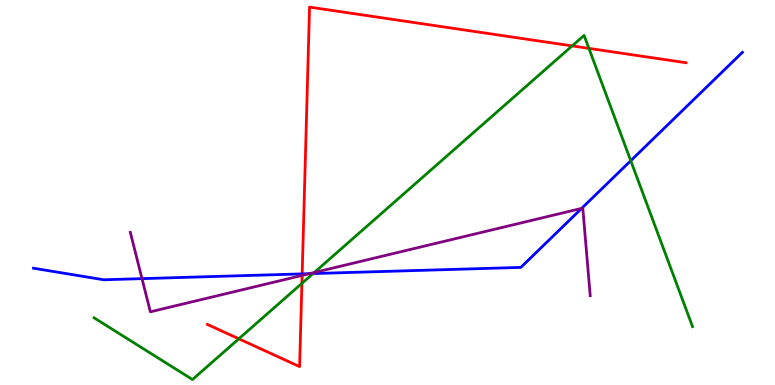[{'lines': ['blue', 'red'], 'intersections': [{'x': 3.9, 'y': 2.89}]}, {'lines': ['green', 'red'], 'intersections': [{'x': 3.08, 'y': 1.2}, {'x': 3.9, 'y': 2.64}, {'x': 7.38, 'y': 8.81}, {'x': 7.6, 'y': 8.74}]}, {'lines': ['purple', 'red'], 'intersections': [{'x': 3.9, 'y': 2.85}]}, {'lines': ['blue', 'green'], 'intersections': [{'x': 4.04, 'y': 2.89}, {'x': 8.14, 'y': 5.83}]}, {'lines': ['blue', 'purple'], 'intersections': [{'x': 1.83, 'y': 2.76}, {'x': 3.99, 'y': 2.89}, {'x': 7.5, 'y': 4.59}]}, {'lines': ['green', 'purple'], 'intersections': [{'x': 4.06, 'y': 2.92}]}]